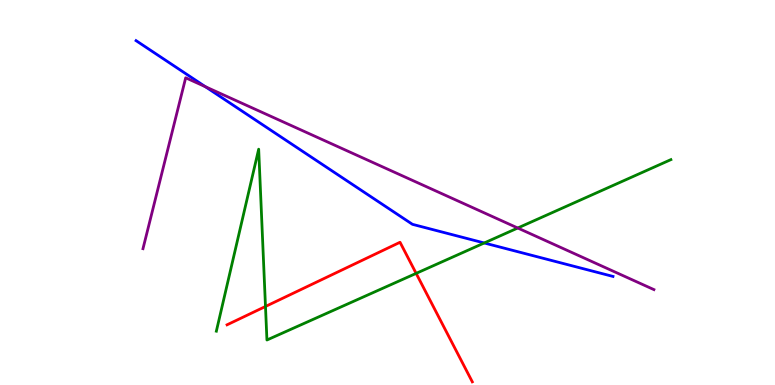[{'lines': ['blue', 'red'], 'intersections': []}, {'lines': ['green', 'red'], 'intersections': [{'x': 3.43, 'y': 2.04}, {'x': 5.37, 'y': 2.9}]}, {'lines': ['purple', 'red'], 'intersections': []}, {'lines': ['blue', 'green'], 'intersections': [{'x': 6.25, 'y': 3.69}]}, {'lines': ['blue', 'purple'], 'intersections': [{'x': 2.65, 'y': 7.75}]}, {'lines': ['green', 'purple'], 'intersections': [{'x': 6.68, 'y': 4.08}]}]